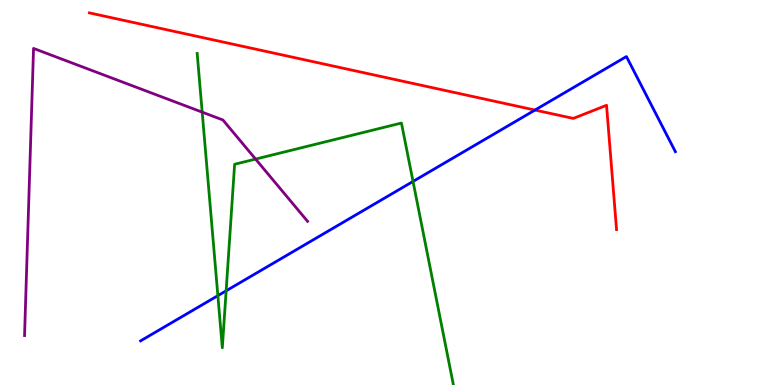[{'lines': ['blue', 'red'], 'intersections': [{'x': 6.9, 'y': 7.14}]}, {'lines': ['green', 'red'], 'intersections': []}, {'lines': ['purple', 'red'], 'intersections': []}, {'lines': ['blue', 'green'], 'intersections': [{'x': 2.81, 'y': 2.32}, {'x': 2.92, 'y': 2.45}, {'x': 5.33, 'y': 5.29}]}, {'lines': ['blue', 'purple'], 'intersections': []}, {'lines': ['green', 'purple'], 'intersections': [{'x': 2.61, 'y': 7.09}, {'x': 3.3, 'y': 5.87}]}]